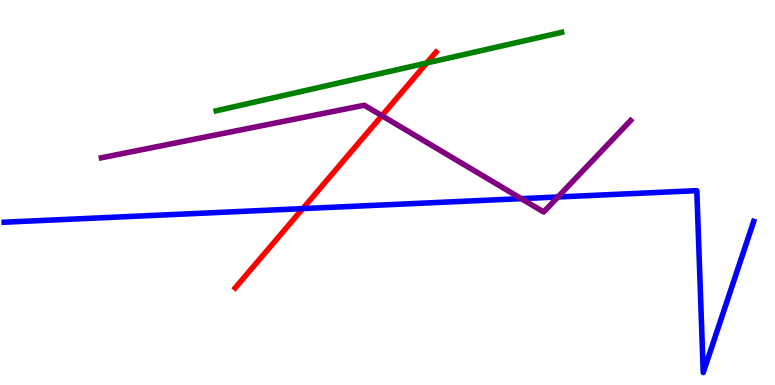[{'lines': ['blue', 'red'], 'intersections': [{'x': 3.91, 'y': 4.58}]}, {'lines': ['green', 'red'], 'intersections': [{'x': 5.51, 'y': 8.36}]}, {'lines': ['purple', 'red'], 'intersections': [{'x': 4.93, 'y': 6.99}]}, {'lines': ['blue', 'green'], 'intersections': []}, {'lines': ['blue', 'purple'], 'intersections': [{'x': 6.73, 'y': 4.84}, {'x': 7.2, 'y': 4.88}]}, {'lines': ['green', 'purple'], 'intersections': []}]